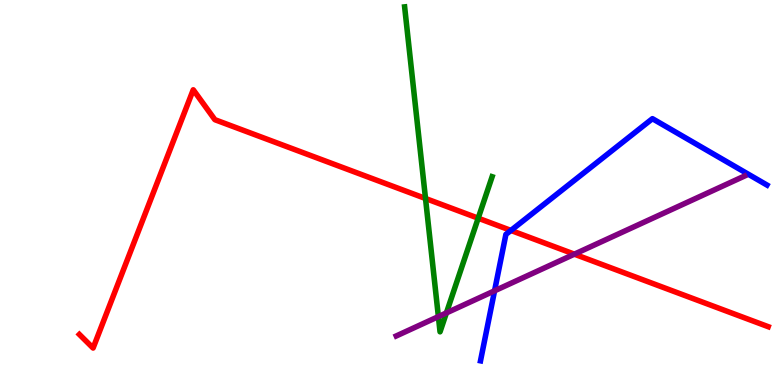[{'lines': ['blue', 'red'], 'intersections': [{'x': 6.59, 'y': 4.01}]}, {'lines': ['green', 'red'], 'intersections': [{'x': 5.49, 'y': 4.84}, {'x': 6.17, 'y': 4.33}]}, {'lines': ['purple', 'red'], 'intersections': [{'x': 7.41, 'y': 3.4}]}, {'lines': ['blue', 'green'], 'intersections': []}, {'lines': ['blue', 'purple'], 'intersections': [{'x': 6.38, 'y': 2.45}]}, {'lines': ['green', 'purple'], 'intersections': [{'x': 5.66, 'y': 1.78}, {'x': 5.76, 'y': 1.87}]}]